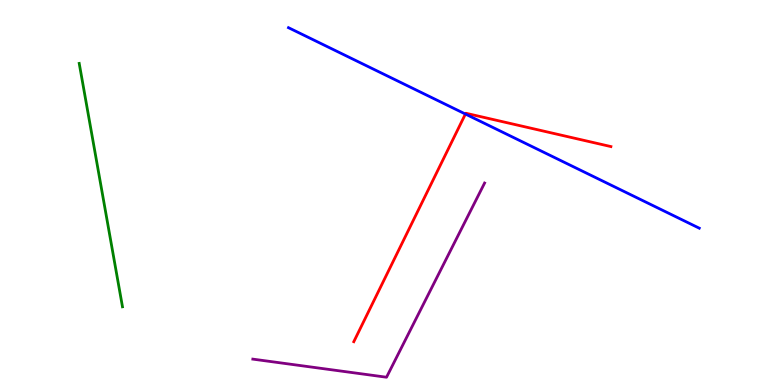[{'lines': ['blue', 'red'], 'intersections': [{'x': 6.01, 'y': 7.04}]}, {'lines': ['green', 'red'], 'intersections': []}, {'lines': ['purple', 'red'], 'intersections': []}, {'lines': ['blue', 'green'], 'intersections': []}, {'lines': ['blue', 'purple'], 'intersections': []}, {'lines': ['green', 'purple'], 'intersections': []}]